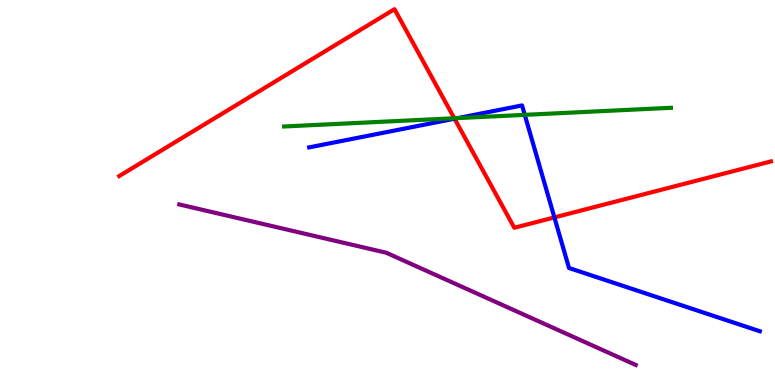[{'lines': ['blue', 'red'], 'intersections': [{'x': 5.87, 'y': 6.92}, {'x': 7.15, 'y': 4.35}]}, {'lines': ['green', 'red'], 'intersections': [{'x': 5.86, 'y': 6.93}]}, {'lines': ['purple', 'red'], 'intersections': []}, {'lines': ['blue', 'green'], 'intersections': [{'x': 5.91, 'y': 6.93}, {'x': 6.77, 'y': 7.02}]}, {'lines': ['blue', 'purple'], 'intersections': []}, {'lines': ['green', 'purple'], 'intersections': []}]